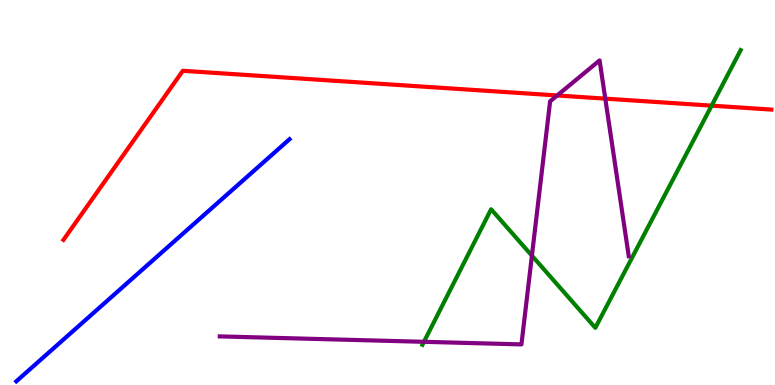[{'lines': ['blue', 'red'], 'intersections': []}, {'lines': ['green', 'red'], 'intersections': [{'x': 9.18, 'y': 7.26}]}, {'lines': ['purple', 'red'], 'intersections': [{'x': 7.19, 'y': 7.52}, {'x': 7.81, 'y': 7.44}]}, {'lines': ['blue', 'green'], 'intersections': []}, {'lines': ['blue', 'purple'], 'intersections': []}, {'lines': ['green', 'purple'], 'intersections': [{'x': 5.47, 'y': 1.12}, {'x': 6.86, 'y': 3.36}]}]